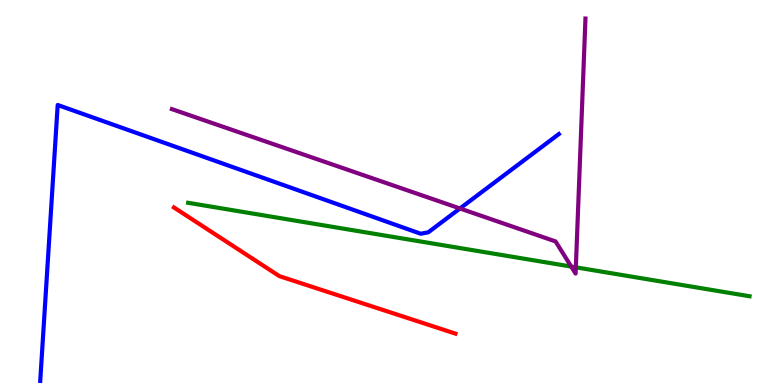[{'lines': ['blue', 'red'], 'intersections': []}, {'lines': ['green', 'red'], 'intersections': []}, {'lines': ['purple', 'red'], 'intersections': []}, {'lines': ['blue', 'green'], 'intersections': []}, {'lines': ['blue', 'purple'], 'intersections': [{'x': 5.93, 'y': 4.59}]}, {'lines': ['green', 'purple'], 'intersections': [{'x': 7.37, 'y': 3.08}, {'x': 7.43, 'y': 3.06}]}]